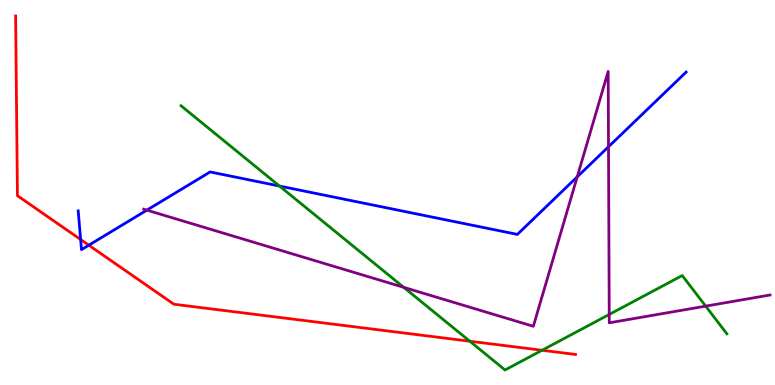[{'lines': ['blue', 'red'], 'intersections': [{'x': 1.04, 'y': 3.78}, {'x': 1.15, 'y': 3.63}]}, {'lines': ['green', 'red'], 'intersections': [{'x': 6.06, 'y': 1.14}, {'x': 6.99, 'y': 0.902}]}, {'lines': ['purple', 'red'], 'intersections': []}, {'lines': ['blue', 'green'], 'intersections': [{'x': 3.61, 'y': 5.17}]}, {'lines': ['blue', 'purple'], 'intersections': [{'x': 1.9, 'y': 4.54}, {'x': 7.45, 'y': 5.41}, {'x': 7.85, 'y': 6.19}]}, {'lines': ['green', 'purple'], 'intersections': [{'x': 5.21, 'y': 2.54}, {'x': 7.86, 'y': 1.83}, {'x': 9.11, 'y': 2.05}]}]